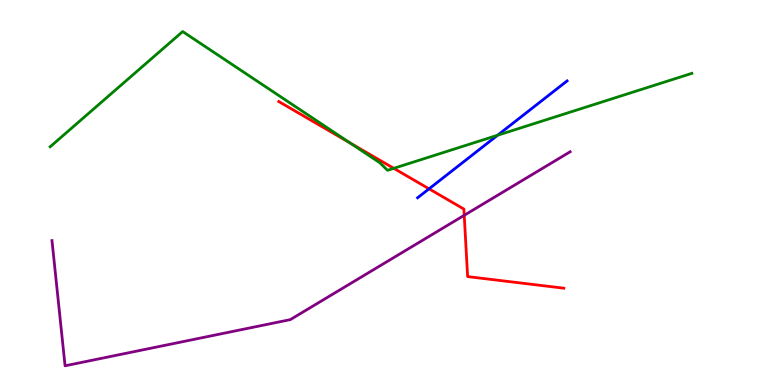[{'lines': ['blue', 'red'], 'intersections': [{'x': 5.54, 'y': 5.1}]}, {'lines': ['green', 'red'], 'intersections': [{'x': 4.52, 'y': 6.29}, {'x': 5.08, 'y': 5.63}]}, {'lines': ['purple', 'red'], 'intersections': [{'x': 5.99, 'y': 4.41}]}, {'lines': ['blue', 'green'], 'intersections': [{'x': 6.42, 'y': 6.49}]}, {'lines': ['blue', 'purple'], 'intersections': []}, {'lines': ['green', 'purple'], 'intersections': []}]